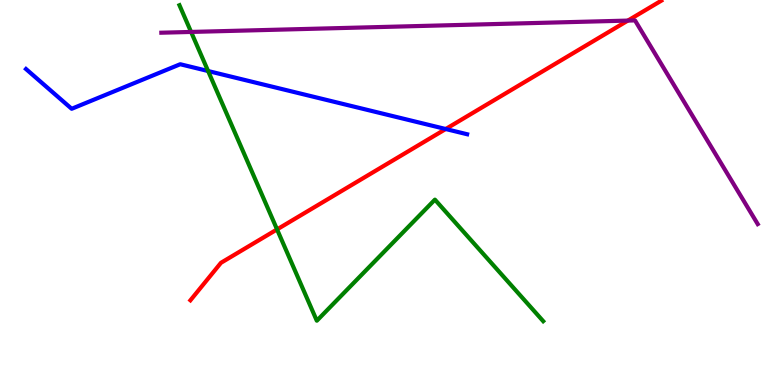[{'lines': ['blue', 'red'], 'intersections': [{'x': 5.75, 'y': 6.65}]}, {'lines': ['green', 'red'], 'intersections': [{'x': 3.57, 'y': 4.04}]}, {'lines': ['purple', 'red'], 'intersections': [{'x': 8.1, 'y': 9.47}]}, {'lines': ['blue', 'green'], 'intersections': [{'x': 2.69, 'y': 8.15}]}, {'lines': ['blue', 'purple'], 'intersections': []}, {'lines': ['green', 'purple'], 'intersections': [{'x': 2.47, 'y': 9.17}]}]